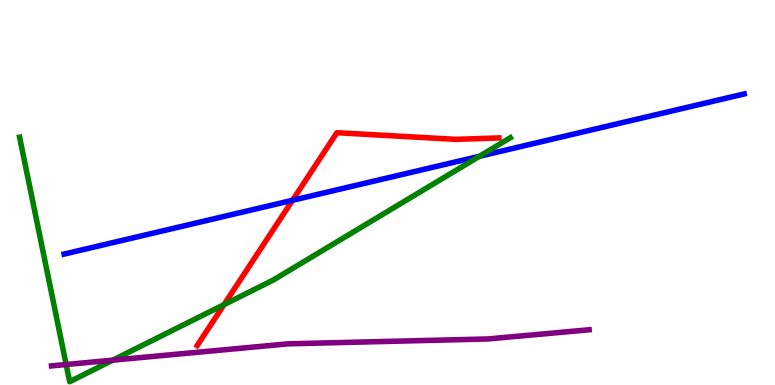[{'lines': ['blue', 'red'], 'intersections': [{'x': 3.77, 'y': 4.8}]}, {'lines': ['green', 'red'], 'intersections': [{'x': 2.89, 'y': 2.09}]}, {'lines': ['purple', 'red'], 'intersections': []}, {'lines': ['blue', 'green'], 'intersections': [{'x': 6.19, 'y': 5.94}]}, {'lines': ['blue', 'purple'], 'intersections': []}, {'lines': ['green', 'purple'], 'intersections': [{'x': 0.854, 'y': 0.532}, {'x': 1.45, 'y': 0.645}]}]